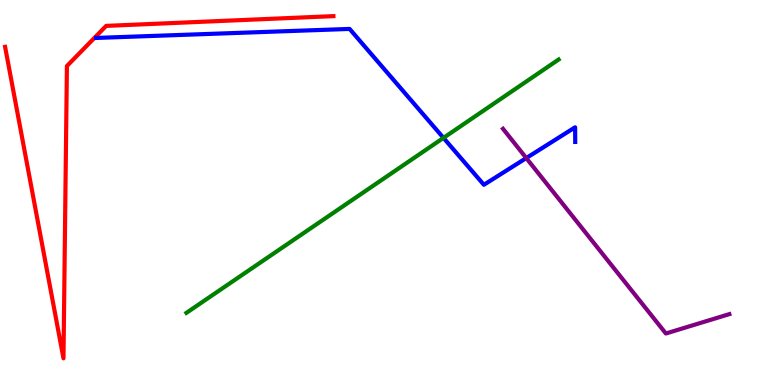[{'lines': ['blue', 'red'], 'intersections': []}, {'lines': ['green', 'red'], 'intersections': []}, {'lines': ['purple', 'red'], 'intersections': []}, {'lines': ['blue', 'green'], 'intersections': [{'x': 5.72, 'y': 6.42}]}, {'lines': ['blue', 'purple'], 'intersections': [{'x': 6.79, 'y': 5.89}]}, {'lines': ['green', 'purple'], 'intersections': []}]